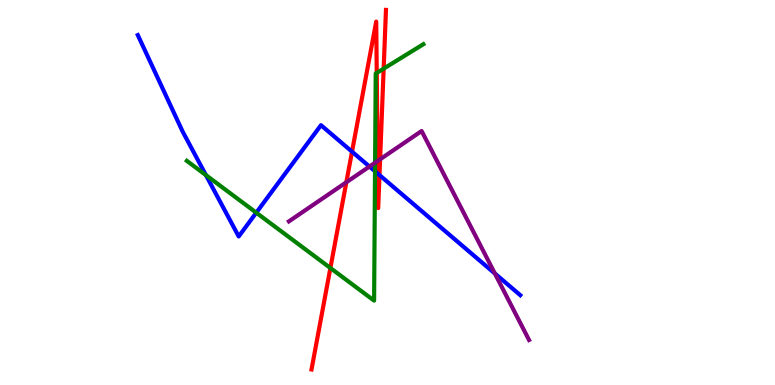[{'lines': ['blue', 'red'], 'intersections': [{'x': 4.54, 'y': 6.06}, {'x': 4.88, 'y': 5.49}, {'x': 4.9, 'y': 5.45}]}, {'lines': ['green', 'red'], 'intersections': [{'x': 4.26, 'y': 3.04}, {'x': 4.86, 'y': 8.11}, {'x': 4.95, 'y': 8.22}]}, {'lines': ['purple', 'red'], 'intersections': [{'x': 4.47, 'y': 5.27}, {'x': 4.87, 'y': 5.82}, {'x': 4.9, 'y': 5.86}]}, {'lines': ['blue', 'green'], 'intersections': [{'x': 2.66, 'y': 5.45}, {'x': 3.31, 'y': 4.48}, {'x': 4.84, 'y': 5.55}]}, {'lines': ['blue', 'purple'], 'intersections': [{'x': 4.77, 'y': 5.67}, {'x': 6.39, 'y': 2.9}]}, {'lines': ['green', 'purple'], 'intersections': [{'x': 4.84, 'y': 5.77}]}]